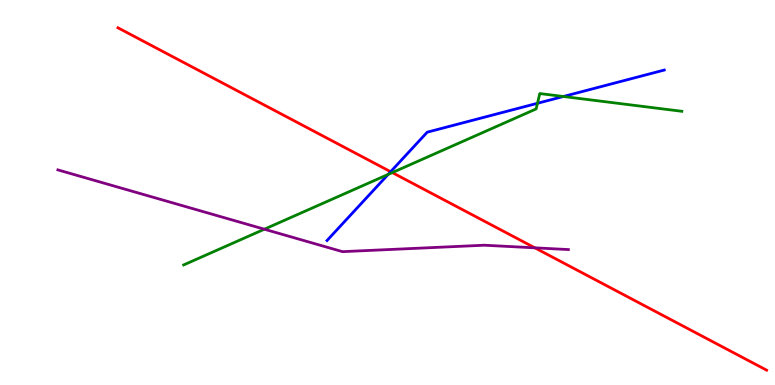[{'lines': ['blue', 'red'], 'intersections': [{'x': 5.04, 'y': 5.54}]}, {'lines': ['green', 'red'], 'intersections': [{'x': 5.06, 'y': 5.52}]}, {'lines': ['purple', 'red'], 'intersections': [{'x': 6.9, 'y': 3.56}]}, {'lines': ['blue', 'green'], 'intersections': [{'x': 5.01, 'y': 5.47}, {'x': 6.94, 'y': 7.32}, {'x': 7.27, 'y': 7.49}]}, {'lines': ['blue', 'purple'], 'intersections': []}, {'lines': ['green', 'purple'], 'intersections': [{'x': 3.41, 'y': 4.05}]}]